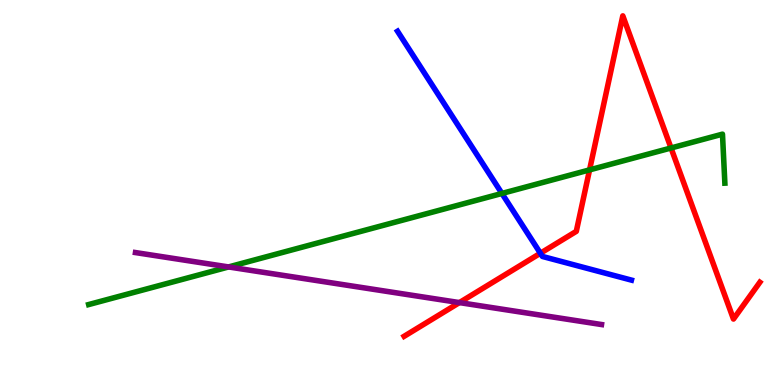[{'lines': ['blue', 'red'], 'intersections': [{'x': 6.97, 'y': 3.42}]}, {'lines': ['green', 'red'], 'intersections': [{'x': 7.61, 'y': 5.59}, {'x': 8.66, 'y': 6.16}]}, {'lines': ['purple', 'red'], 'intersections': [{'x': 5.93, 'y': 2.14}]}, {'lines': ['blue', 'green'], 'intersections': [{'x': 6.48, 'y': 4.98}]}, {'lines': ['blue', 'purple'], 'intersections': []}, {'lines': ['green', 'purple'], 'intersections': [{'x': 2.95, 'y': 3.07}]}]